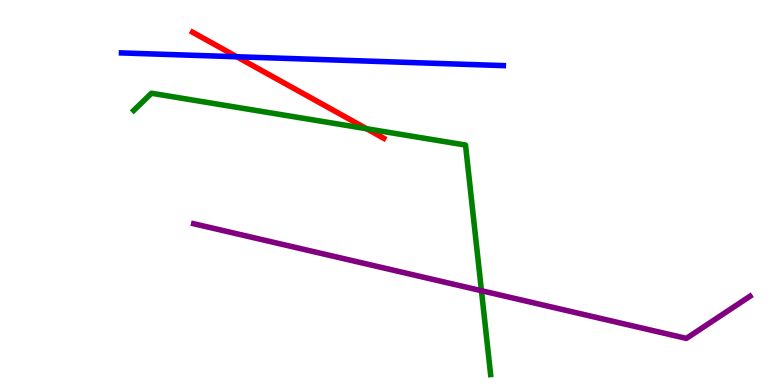[{'lines': ['blue', 'red'], 'intersections': [{'x': 3.06, 'y': 8.53}]}, {'lines': ['green', 'red'], 'intersections': [{'x': 4.73, 'y': 6.66}]}, {'lines': ['purple', 'red'], 'intersections': []}, {'lines': ['blue', 'green'], 'intersections': []}, {'lines': ['blue', 'purple'], 'intersections': []}, {'lines': ['green', 'purple'], 'intersections': [{'x': 6.21, 'y': 2.45}]}]